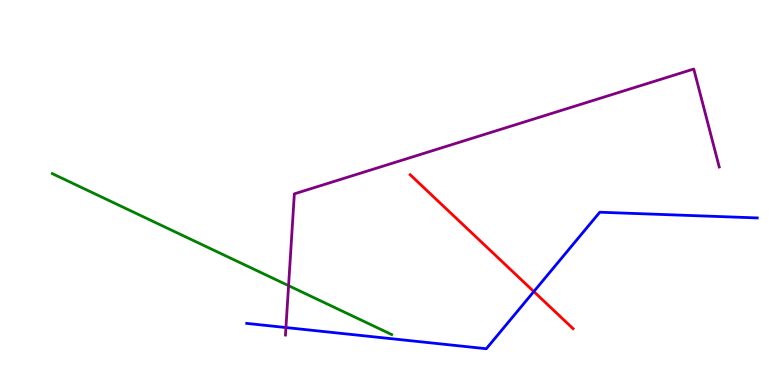[{'lines': ['blue', 'red'], 'intersections': [{'x': 6.89, 'y': 2.43}]}, {'lines': ['green', 'red'], 'intersections': []}, {'lines': ['purple', 'red'], 'intersections': []}, {'lines': ['blue', 'green'], 'intersections': []}, {'lines': ['blue', 'purple'], 'intersections': [{'x': 3.69, 'y': 1.49}]}, {'lines': ['green', 'purple'], 'intersections': [{'x': 3.72, 'y': 2.58}]}]